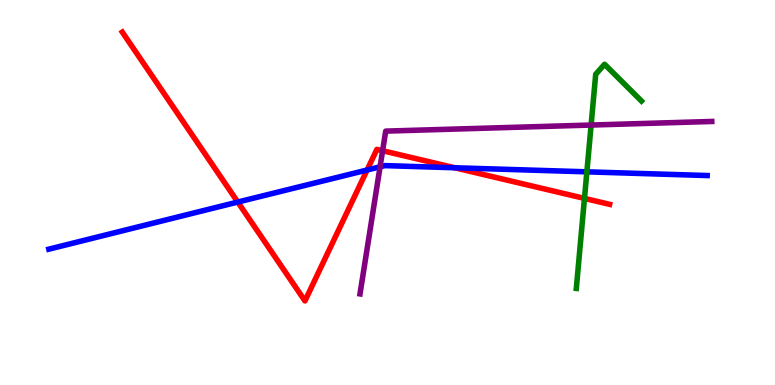[{'lines': ['blue', 'red'], 'intersections': [{'x': 3.07, 'y': 4.75}, {'x': 4.74, 'y': 5.58}, {'x': 5.87, 'y': 5.64}]}, {'lines': ['green', 'red'], 'intersections': [{'x': 7.54, 'y': 4.85}]}, {'lines': ['purple', 'red'], 'intersections': [{'x': 4.94, 'y': 6.08}]}, {'lines': ['blue', 'green'], 'intersections': [{'x': 7.57, 'y': 5.54}]}, {'lines': ['blue', 'purple'], 'intersections': [{'x': 4.9, 'y': 5.67}]}, {'lines': ['green', 'purple'], 'intersections': [{'x': 7.63, 'y': 6.75}]}]